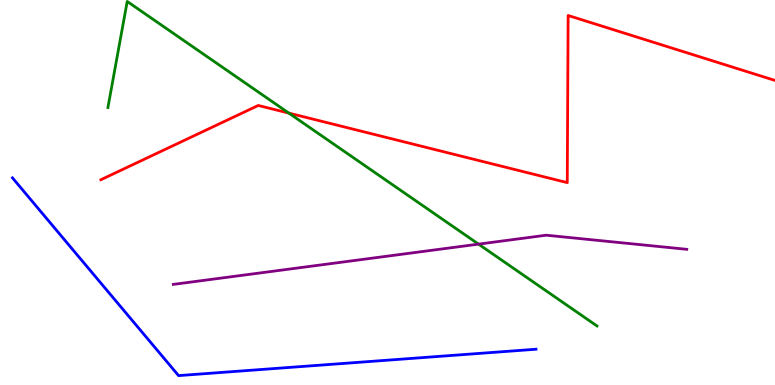[{'lines': ['blue', 'red'], 'intersections': []}, {'lines': ['green', 'red'], 'intersections': [{'x': 3.73, 'y': 7.06}]}, {'lines': ['purple', 'red'], 'intersections': []}, {'lines': ['blue', 'green'], 'intersections': []}, {'lines': ['blue', 'purple'], 'intersections': []}, {'lines': ['green', 'purple'], 'intersections': [{'x': 6.17, 'y': 3.66}]}]